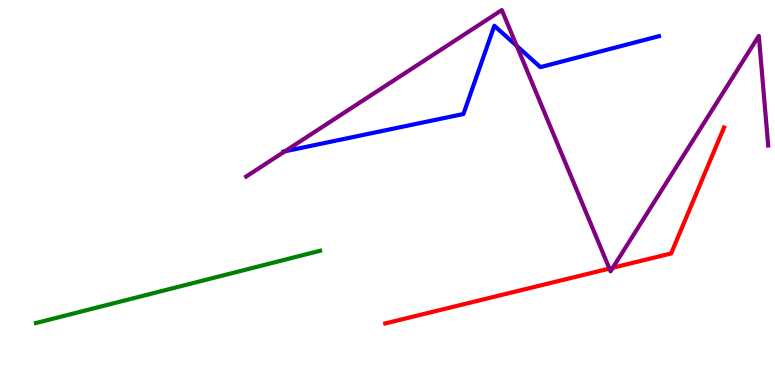[{'lines': ['blue', 'red'], 'intersections': []}, {'lines': ['green', 'red'], 'intersections': []}, {'lines': ['purple', 'red'], 'intersections': [{'x': 7.86, 'y': 3.02}, {'x': 7.91, 'y': 3.05}]}, {'lines': ['blue', 'green'], 'intersections': []}, {'lines': ['blue', 'purple'], 'intersections': [{'x': 3.68, 'y': 6.07}, {'x': 6.67, 'y': 8.81}]}, {'lines': ['green', 'purple'], 'intersections': []}]